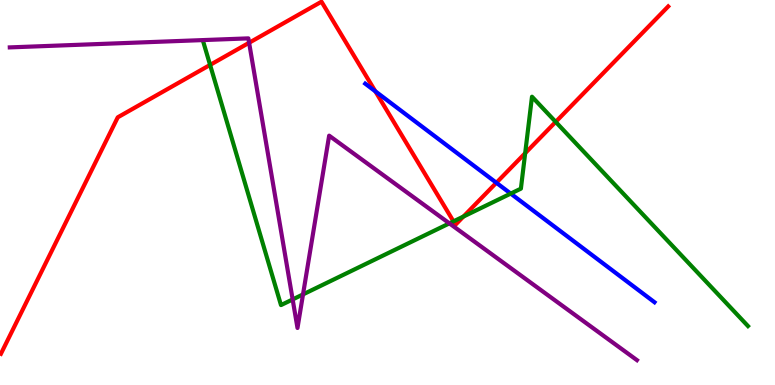[{'lines': ['blue', 'red'], 'intersections': [{'x': 4.84, 'y': 7.63}, {'x': 6.4, 'y': 5.25}]}, {'lines': ['green', 'red'], 'intersections': [{'x': 2.71, 'y': 8.31}, {'x': 5.85, 'y': 4.25}, {'x': 5.98, 'y': 4.38}, {'x': 6.78, 'y': 6.02}, {'x': 7.17, 'y': 6.83}]}, {'lines': ['purple', 'red'], 'intersections': [{'x': 3.21, 'y': 8.89}]}, {'lines': ['blue', 'green'], 'intersections': [{'x': 6.59, 'y': 4.97}]}, {'lines': ['blue', 'purple'], 'intersections': []}, {'lines': ['green', 'purple'], 'intersections': [{'x': 3.78, 'y': 2.22}, {'x': 3.91, 'y': 2.35}, {'x': 5.8, 'y': 4.2}]}]